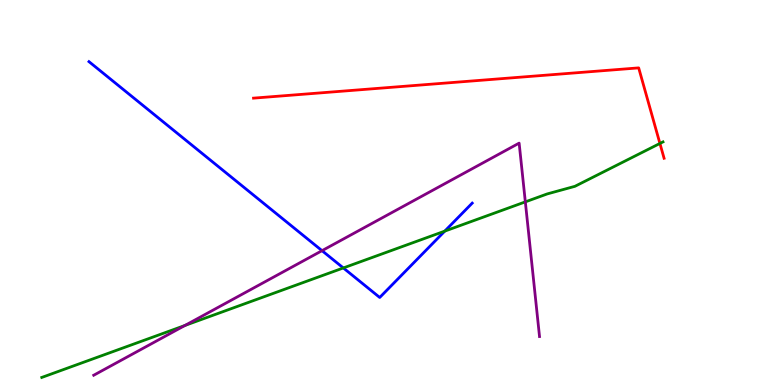[{'lines': ['blue', 'red'], 'intersections': []}, {'lines': ['green', 'red'], 'intersections': [{'x': 8.52, 'y': 6.27}]}, {'lines': ['purple', 'red'], 'intersections': []}, {'lines': ['blue', 'green'], 'intersections': [{'x': 4.43, 'y': 3.04}, {'x': 5.74, 'y': 4.0}]}, {'lines': ['blue', 'purple'], 'intersections': [{'x': 4.16, 'y': 3.49}]}, {'lines': ['green', 'purple'], 'intersections': [{'x': 2.39, 'y': 1.55}, {'x': 6.78, 'y': 4.76}]}]